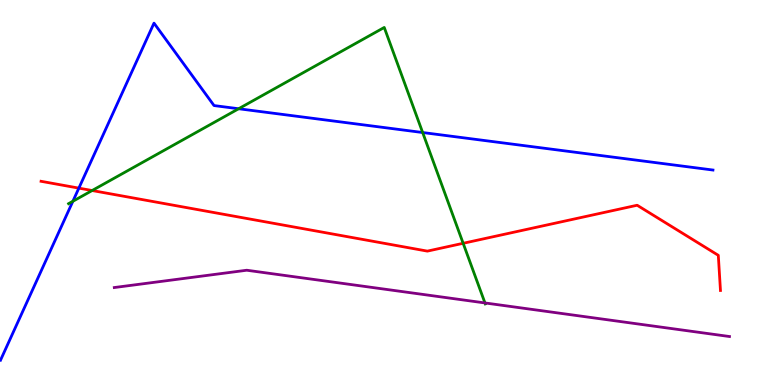[{'lines': ['blue', 'red'], 'intersections': [{'x': 1.02, 'y': 5.11}]}, {'lines': ['green', 'red'], 'intersections': [{'x': 1.19, 'y': 5.05}, {'x': 5.98, 'y': 3.68}]}, {'lines': ['purple', 'red'], 'intersections': []}, {'lines': ['blue', 'green'], 'intersections': [{'x': 0.94, 'y': 4.77}, {'x': 3.08, 'y': 7.18}, {'x': 5.45, 'y': 6.56}]}, {'lines': ['blue', 'purple'], 'intersections': []}, {'lines': ['green', 'purple'], 'intersections': [{'x': 6.26, 'y': 2.13}]}]